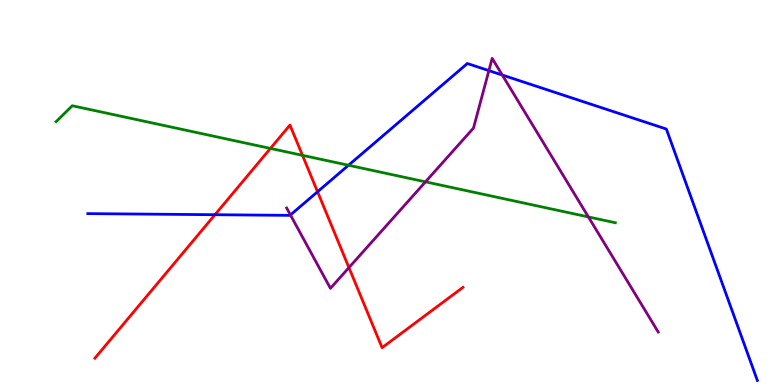[{'lines': ['blue', 'red'], 'intersections': [{'x': 2.77, 'y': 4.42}, {'x': 4.1, 'y': 5.02}]}, {'lines': ['green', 'red'], 'intersections': [{'x': 3.49, 'y': 6.14}, {'x': 3.9, 'y': 5.97}]}, {'lines': ['purple', 'red'], 'intersections': [{'x': 4.5, 'y': 3.05}]}, {'lines': ['blue', 'green'], 'intersections': [{'x': 4.5, 'y': 5.71}]}, {'lines': ['blue', 'purple'], 'intersections': [{'x': 3.75, 'y': 4.42}, {'x': 6.31, 'y': 8.17}, {'x': 6.48, 'y': 8.05}]}, {'lines': ['green', 'purple'], 'intersections': [{'x': 5.49, 'y': 5.28}, {'x': 7.59, 'y': 4.37}]}]